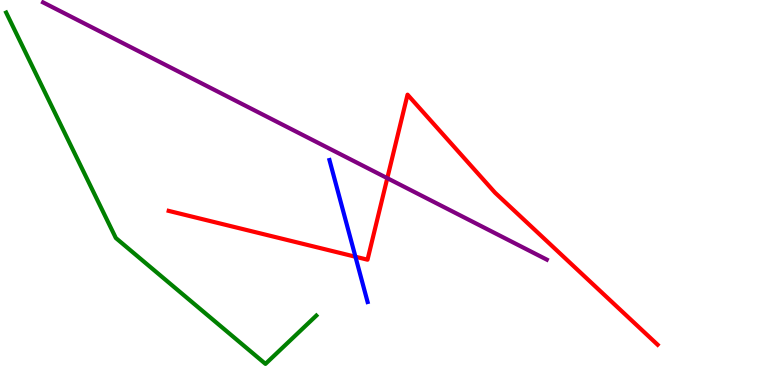[{'lines': ['blue', 'red'], 'intersections': [{'x': 4.59, 'y': 3.33}]}, {'lines': ['green', 'red'], 'intersections': []}, {'lines': ['purple', 'red'], 'intersections': [{'x': 5.0, 'y': 5.37}]}, {'lines': ['blue', 'green'], 'intersections': []}, {'lines': ['blue', 'purple'], 'intersections': []}, {'lines': ['green', 'purple'], 'intersections': []}]